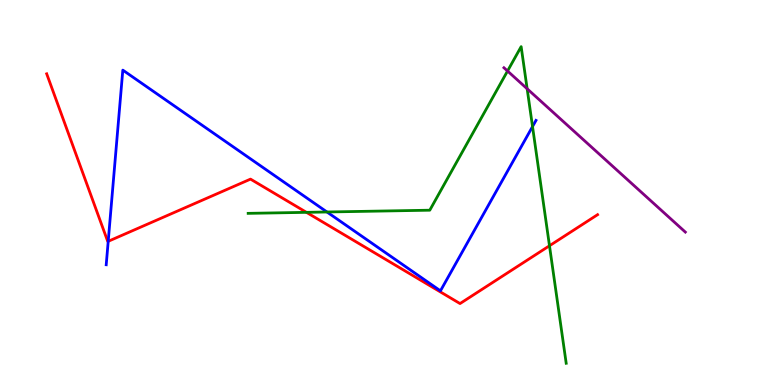[{'lines': ['blue', 'red'], 'intersections': [{'x': 1.4, 'y': 3.73}]}, {'lines': ['green', 'red'], 'intersections': [{'x': 3.95, 'y': 4.48}, {'x': 7.09, 'y': 3.62}]}, {'lines': ['purple', 'red'], 'intersections': []}, {'lines': ['blue', 'green'], 'intersections': [{'x': 4.22, 'y': 4.49}, {'x': 6.87, 'y': 6.71}]}, {'lines': ['blue', 'purple'], 'intersections': []}, {'lines': ['green', 'purple'], 'intersections': [{'x': 6.55, 'y': 8.16}, {'x': 6.8, 'y': 7.69}]}]